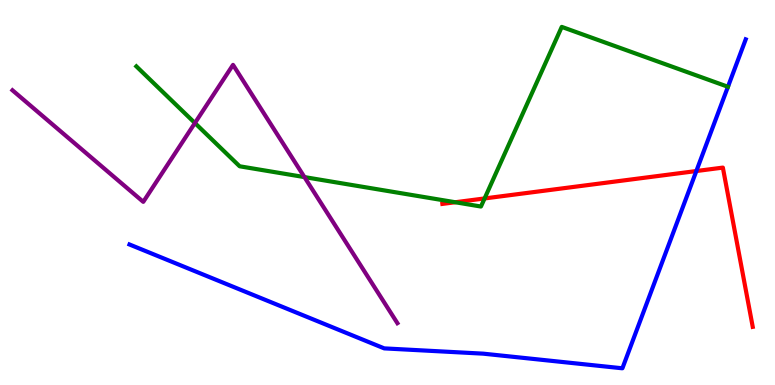[{'lines': ['blue', 'red'], 'intersections': [{'x': 8.99, 'y': 5.56}]}, {'lines': ['green', 'red'], 'intersections': [{'x': 5.87, 'y': 4.75}, {'x': 6.25, 'y': 4.85}]}, {'lines': ['purple', 'red'], 'intersections': []}, {'lines': ['blue', 'green'], 'intersections': []}, {'lines': ['blue', 'purple'], 'intersections': []}, {'lines': ['green', 'purple'], 'intersections': [{'x': 2.52, 'y': 6.8}, {'x': 3.93, 'y': 5.4}]}]